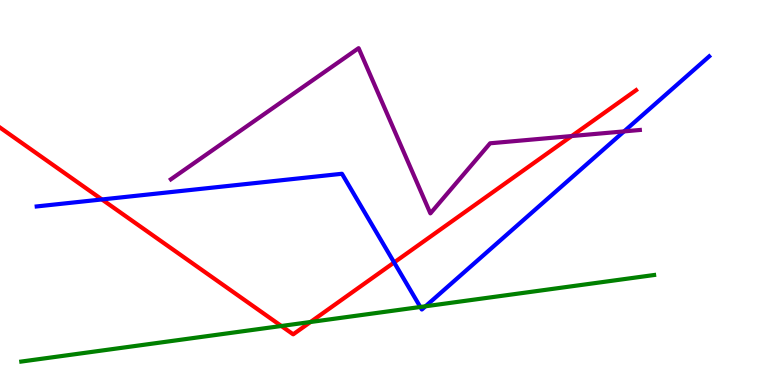[{'lines': ['blue', 'red'], 'intersections': [{'x': 1.32, 'y': 4.82}, {'x': 5.09, 'y': 3.18}]}, {'lines': ['green', 'red'], 'intersections': [{'x': 3.63, 'y': 1.53}, {'x': 4.01, 'y': 1.64}]}, {'lines': ['purple', 'red'], 'intersections': [{'x': 7.38, 'y': 6.47}]}, {'lines': ['blue', 'green'], 'intersections': [{'x': 5.42, 'y': 2.03}, {'x': 5.49, 'y': 2.04}]}, {'lines': ['blue', 'purple'], 'intersections': [{'x': 8.05, 'y': 6.59}]}, {'lines': ['green', 'purple'], 'intersections': []}]